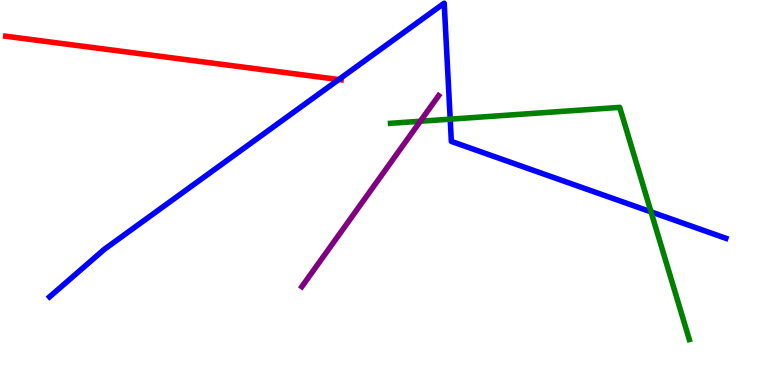[{'lines': ['blue', 'red'], 'intersections': [{'x': 4.37, 'y': 7.93}]}, {'lines': ['green', 'red'], 'intersections': []}, {'lines': ['purple', 'red'], 'intersections': []}, {'lines': ['blue', 'green'], 'intersections': [{'x': 5.81, 'y': 6.9}, {'x': 8.4, 'y': 4.5}]}, {'lines': ['blue', 'purple'], 'intersections': []}, {'lines': ['green', 'purple'], 'intersections': [{'x': 5.42, 'y': 6.85}]}]